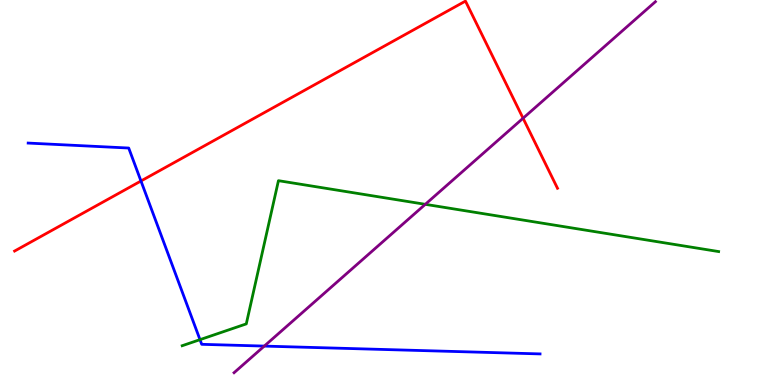[{'lines': ['blue', 'red'], 'intersections': [{'x': 1.82, 'y': 5.3}]}, {'lines': ['green', 'red'], 'intersections': []}, {'lines': ['purple', 'red'], 'intersections': [{'x': 6.75, 'y': 6.93}]}, {'lines': ['blue', 'green'], 'intersections': [{'x': 2.58, 'y': 1.18}]}, {'lines': ['blue', 'purple'], 'intersections': [{'x': 3.41, 'y': 1.01}]}, {'lines': ['green', 'purple'], 'intersections': [{'x': 5.49, 'y': 4.69}]}]